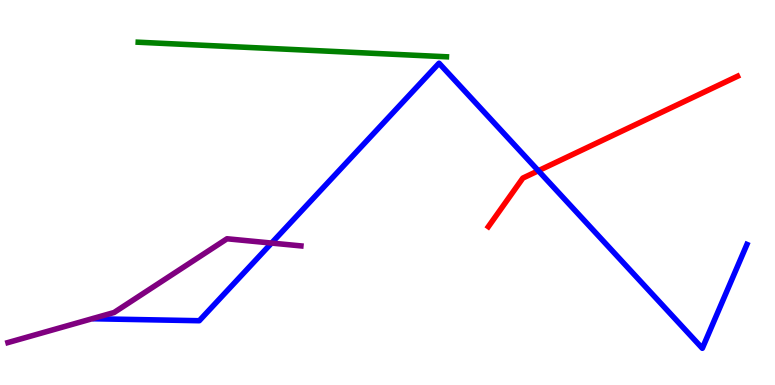[{'lines': ['blue', 'red'], 'intersections': [{'x': 6.95, 'y': 5.57}]}, {'lines': ['green', 'red'], 'intersections': []}, {'lines': ['purple', 'red'], 'intersections': []}, {'lines': ['blue', 'green'], 'intersections': []}, {'lines': ['blue', 'purple'], 'intersections': [{'x': 3.5, 'y': 3.69}]}, {'lines': ['green', 'purple'], 'intersections': []}]